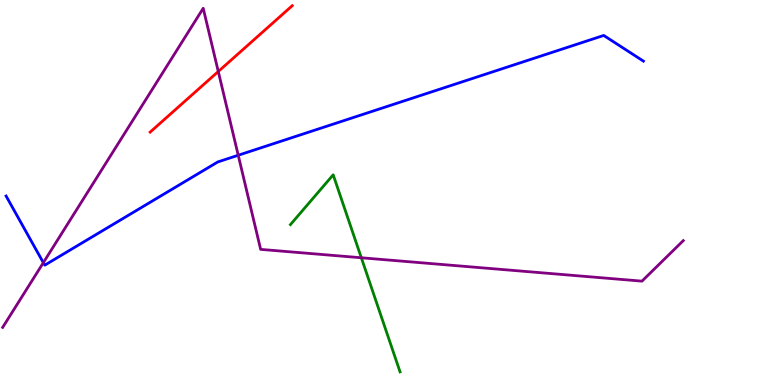[{'lines': ['blue', 'red'], 'intersections': []}, {'lines': ['green', 'red'], 'intersections': []}, {'lines': ['purple', 'red'], 'intersections': [{'x': 2.82, 'y': 8.14}]}, {'lines': ['blue', 'green'], 'intersections': []}, {'lines': ['blue', 'purple'], 'intersections': [{'x': 0.559, 'y': 3.18}, {'x': 3.07, 'y': 5.97}]}, {'lines': ['green', 'purple'], 'intersections': [{'x': 4.66, 'y': 3.3}]}]